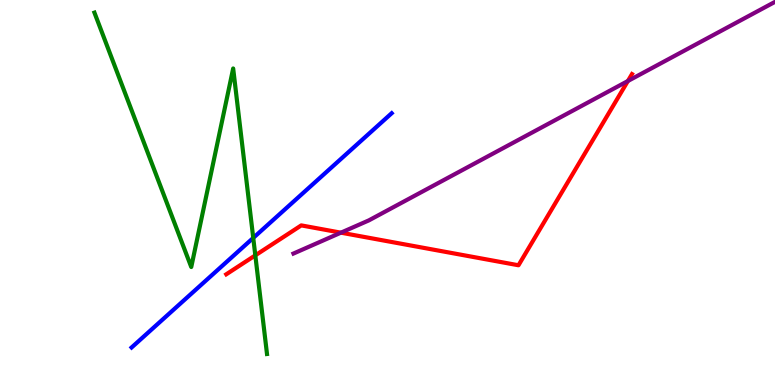[{'lines': ['blue', 'red'], 'intersections': []}, {'lines': ['green', 'red'], 'intersections': [{'x': 3.29, 'y': 3.37}]}, {'lines': ['purple', 'red'], 'intersections': [{'x': 4.4, 'y': 3.96}, {'x': 8.1, 'y': 7.9}]}, {'lines': ['blue', 'green'], 'intersections': [{'x': 3.27, 'y': 3.82}]}, {'lines': ['blue', 'purple'], 'intersections': []}, {'lines': ['green', 'purple'], 'intersections': []}]